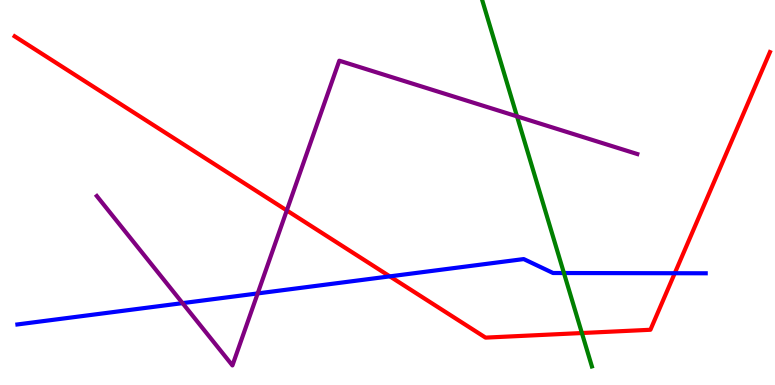[{'lines': ['blue', 'red'], 'intersections': [{'x': 5.03, 'y': 2.82}, {'x': 8.71, 'y': 2.9}]}, {'lines': ['green', 'red'], 'intersections': [{'x': 7.51, 'y': 1.35}]}, {'lines': ['purple', 'red'], 'intersections': [{'x': 3.7, 'y': 4.53}]}, {'lines': ['blue', 'green'], 'intersections': [{'x': 7.28, 'y': 2.91}]}, {'lines': ['blue', 'purple'], 'intersections': [{'x': 2.36, 'y': 2.13}, {'x': 3.32, 'y': 2.38}]}, {'lines': ['green', 'purple'], 'intersections': [{'x': 6.67, 'y': 6.98}]}]